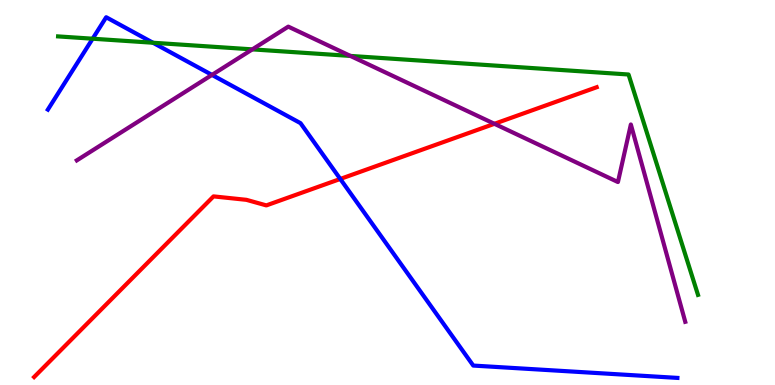[{'lines': ['blue', 'red'], 'intersections': [{'x': 4.39, 'y': 5.35}]}, {'lines': ['green', 'red'], 'intersections': []}, {'lines': ['purple', 'red'], 'intersections': [{'x': 6.38, 'y': 6.78}]}, {'lines': ['blue', 'green'], 'intersections': [{'x': 1.2, 'y': 8.99}, {'x': 1.97, 'y': 8.89}]}, {'lines': ['blue', 'purple'], 'intersections': [{'x': 2.74, 'y': 8.05}]}, {'lines': ['green', 'purple'], 'intersections': [{'x': 3.26, 'y': 8.72}, {'x': 4.52, 'y': 8.55}]}]